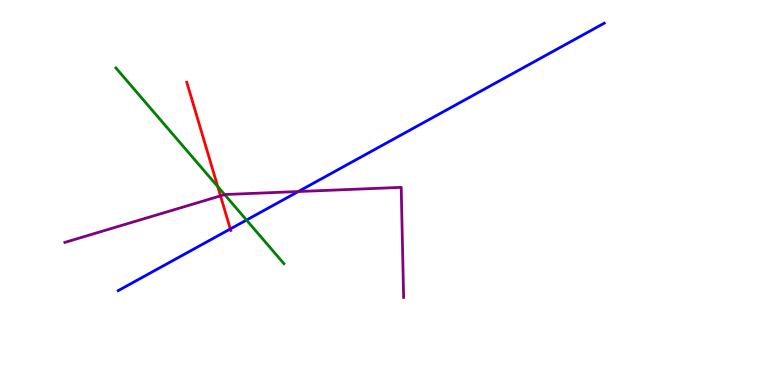[{'lines': ['blue', 'red'], 'intersections': [{'x': 2.97, 'y': 4.05}]}, {'lines': ['green', 'red'], 'intersections': [{'x': 2.81, 'y': 5.15}]}, {'lines': ['purple', 'red'], 'intersections': [{'x': 2.85, 'y': 4.91}]}, {'lines': ['blue', 'green'], 'intersections': [{'x': 3.18, 'y': 4.28}]}, {'lines': ['blue', 'purple'], 'intersections': [{'x': 3.85, 'y': 5.02}]}, {'lines': ['green', 'purple'], 'intersections': [{'x': 2.9, 'y': 4.94}]}]